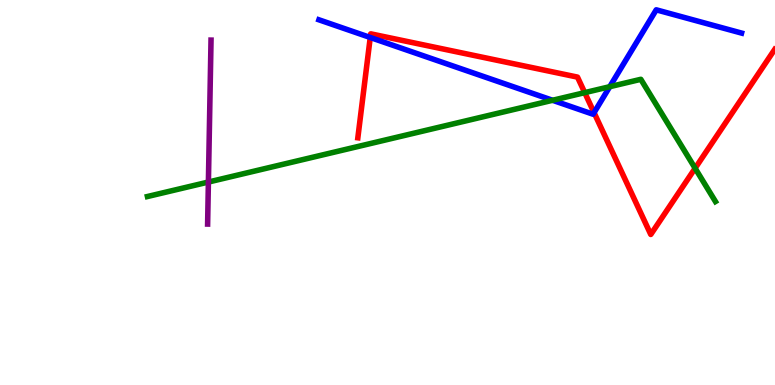[{'lines': ['blue', 'red'], 'intersections': [{'x': 4.78, 'y': 9.03}, {'x': 7.67, 'y': 7.07}]}, {'lines': ['green', 'red'], 'intersections': [{'x': 7.54, 'y': 7.59}, {'x': 8.97, 'y': 5.63}]}, {'lines': ['purple', 'red'], 'intersections': []}, {'lines': ['blue', 'green'], 'intersections': [{'x': 7.13, 'y': 7.4}, {'x': 7.87, 'y': 7.75}]}, {'lines': ['blue', 'purple'], 'intersections': []}, {'lines': ['green', 'purple'], 'intersections': [{'x': 2.69, 'y': 5.27}]}]